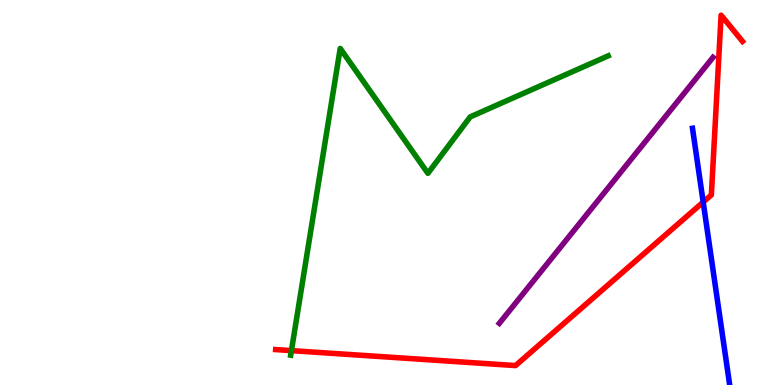[{'lines': ['blue', 'red'], 'intersections': [{'x': 9.07, 'y': 4.75}]}, {'lines': ['green', 'red'], 'intersections': [{'x': 3.76, 'y': 0.893}]}, {'lines': ['purple', 'red'], 'intersections': []}, {'lines': ['blue', 'green'], 'intersections': []}, {'lines': ['blue', 'purple'], 'intersections': []}, {'lines': ['green', 'purple'], 'intersections': []}]